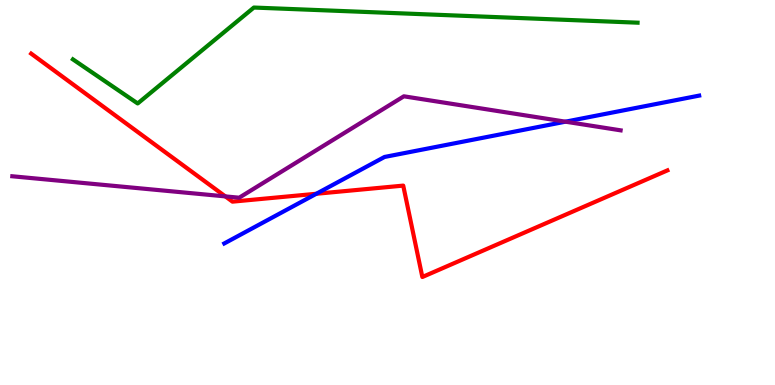[{'lines': ['blue', 'red'], 'intersections': [{'x': 4.08, 'y': 4.97}]}, {'lines': ['green', 'red'], 'intersections': []}, {'lines': ['purple', 'red'], 'intersections': [{'x': 2.91, 'y': 4.9}]}, {'lines': ['blue', 'green'], 'intersections': []}, {'lines': ['blue', 'purple'], 'intersections': [{'x': 7.3, 'y': 6.84}]}, {'lines': ['green', 'purple'], 'intersections': []}]